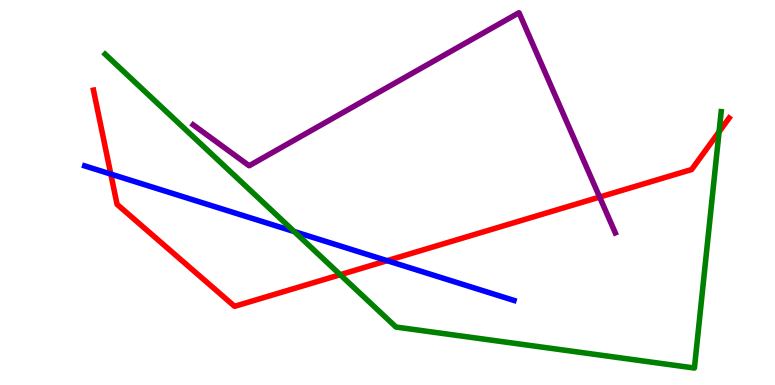[{'lines': ['blue', 'red'], 'intersections': [{'x': 1.43, 'y': 5.48}, {'x': 5.0, 'y': 3.23}]}, {'lines': ['green', 'red'], 'intersections': [{'x': 4.39, 'y': 2.86}, {'x': 9.28, 'y': 6.58}]}, {'lines': ['purple', 'red'], 'intersections': [{'x': 7.74, 'y': 4.88}]}, {'lines': ['blue', 'green'], 'intersections': [{'x': 3.8, 'y': 3.99}]}, {'lines': ['blue', 'purple'], 'intersections': []}, {'lines': ['green', 'purple'], 'intersections': []}]